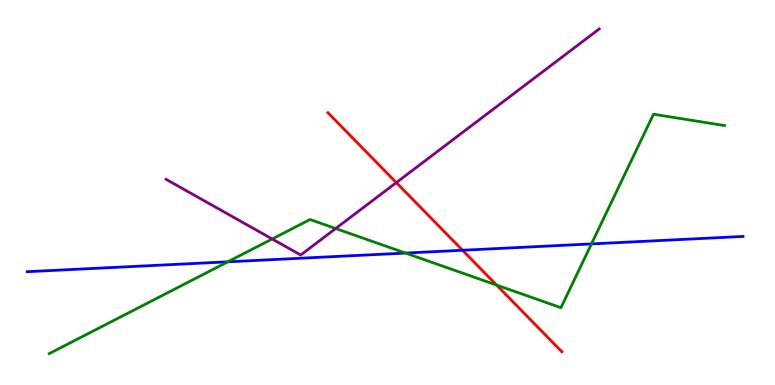[{'lines': ['blue', 'red'], 'intersections': [{'x': 5.97, 'y': 3.5}]}, {'lines': ['green', 'red'], 'intersections': [{'x': 6.41, 'y': 2.6}]}, {'lines': ['purple', 'red'], 'intersections': [{'x': 5.11, 'y': 5.26}]}, {'lines': ['blue', 'green'], 'intersections': [{'x': 2.94, 'y': 3.2}, {'x': 5.23, 'y': 3.43}, {'x': 7.63, 'y': 3.66}]}, {'lines': ['blue', 'purple'], 'intersections': []}, {'lines': ['green', 'purple'], 'intersections': [{'x': 3.51, 'y': 3.79}, {'x': 4.33, 'y': 4.06}]}]